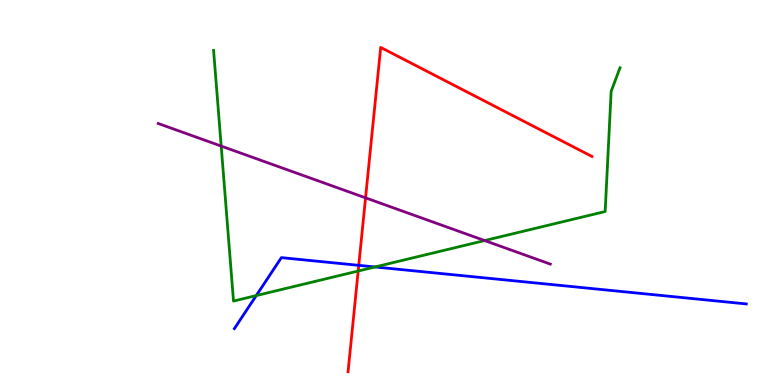[{'lines': ['blue', 'red'], 'intersections': [{'x': 4.63, 'y': 3.11}]}, {'lines': ['green', 'red'], 'intersections': [{'x': 4.62, 'y': 2.96}]}, {'lines': ['purple', 'red'], 'intersections': [{'x': 4.72, 'y': 4.86}]}, {'lines': ['blue', 'green'], 'intersections': [{'x': 3.31, 'y': 2.32}, {'x': 4.84, 'y': 3.07}]}, {'lines': ['blue', 'purple'], 'intersections': []}, {'lines': ['green', 'purple'], 'intersections': [{'x': 2.85, 'y': 6.21}, {'x': 6.25, 'y': 3.75}]}]